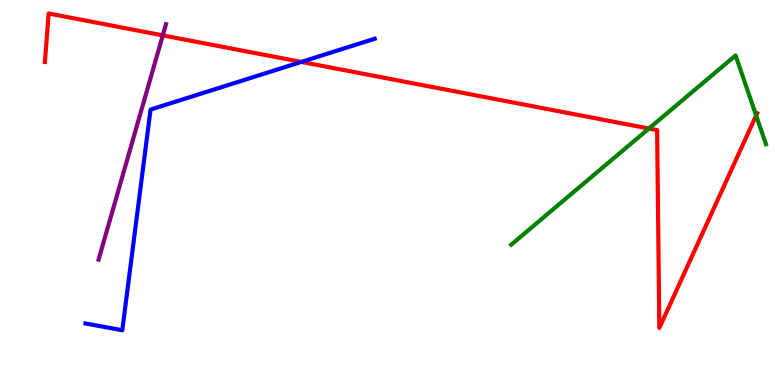[{'lines': ['blue', 'red'], 'intersections': [{'x': 3.89, 'y': 8.39}]}, {'lines': ['green', 'red'], 'intersections': [{'x': 8.37, 'y': 6.66}, {'x': 9.76, 'y': 7.0}]}, {'lines': ['purple', 'red'], 'intersections': [{'x': 2.1, 'y': 9.08}]}, {'lines': ['blue', 'green'], 'intersections': []}, {'lines': ['blue', 'purple'], 'intersections': []}, {'lines': ['green', 'purple'], 'intersections': []}]